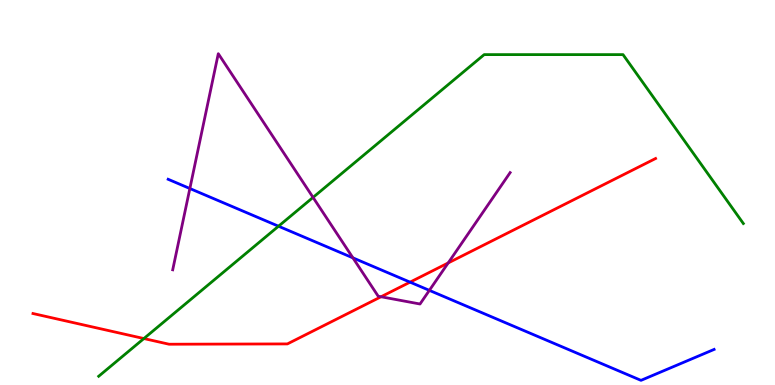[{'lines': ['blue', 'red'], 'intersections': [{'x': 5.29, 'y': 2.67}]}, {'lines': ['green', 'red'], 'intersections': [{'x': 1.86, 'y': 1.21}]}, {'lines': ['purple', 'red'], 'intersections': [{'x': 4.92, 'y': 2.29}, {'x': 5.78, 'y': 3.17}]}, {'lines': ['blue', 'green'], 'intersections': [{'x': 3.59, 'y': 4.12}]}, {'lines': ['blue', 'purple'], 'intersections': [{'x': 2.45, 'y': 5.1}, {'x': 4.55, 'y': 3.3}, {'x': 5.54, 'y': 2.46}]}, {'lines': ['green', 'purple'], 'intersections': [{'x': 4.04, 'y': 4.87}]}]